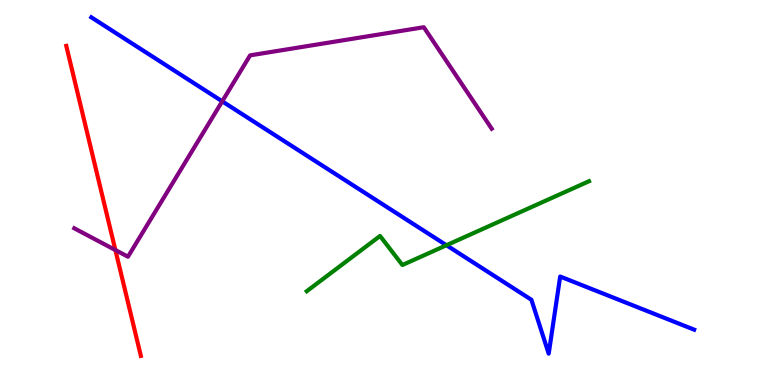[{'lines': ['blue', 'red'], 'intersections': []}, {'lines': ['green', 'red'], 'intersections': []}, {'lines': ['purple', 'red'], 'intersections': [{'x': 1.49, 'y': 3.5}]}, {'lines': ['blue', 'green'], 'intersections': [{'x': 5.76, 'y': 3.63}]}, {'lines': ['blue', 'purple'], 'intersections': [{'x': 2.87, 'y': 7.37}]}, {'lines': ['green', 'purple'], 'intersections': []}]